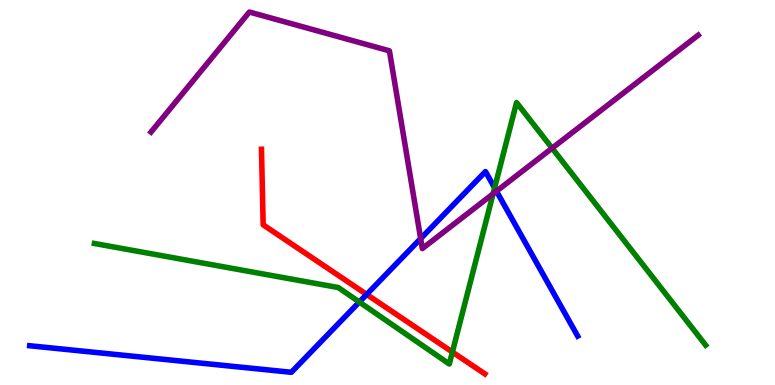[{'lines': ['blue', 'red'], 'intersections': [{'x': 4.73, 'y': 2.35}]}, {'lines': ['green', 'red'], 'intersections': [{'x': 5.84, 'y': 0.856}]}, {'lines': ['purple', 'red'], 'intersections': []}, {'lines': ['blue', 'green'], 'intersections': [{'x': 4.64, 'y': 2.16}, {'x': 6.38, 'y': 5.12}]}, {'lines': ['blue', 'purple'], 'intersections': [{'x': 5.43, 'y': 3.8}, {'x': 6.41, 'y': 5.03}]}, {'lines': ['green', 'purple'], 'intersections': [{'x': 6.36, 'y': 4.97}, {'x': 7.12, 'y': 6.15}]}]